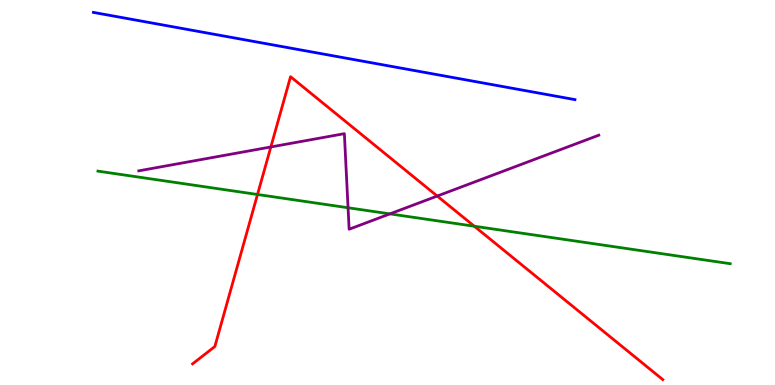[{'lines': ['blue', 'red'], 'intersections': []}, {'lines': ['green', 'red'], 'intersections': [{'x': 3.32, 'y': 4.95}, {'x': 6.12, 'y': 4.12}]}, {'lines': ['purple', 'red'], 'intersections': [{'x': 3.49, 'y': 6.18}, {'x': 5.64, 'y': 4.91}]}, {'lines': ['blue', 'green'], 'intersections': []}, {'lines': ['blue', 'purple'], 'intersections': []}, {'lines': ['green', 'purple'], 'intersections': [{'x': 4.49, 'y': 4.6}, {'x': 5.03, 'y': 4.44}]}]